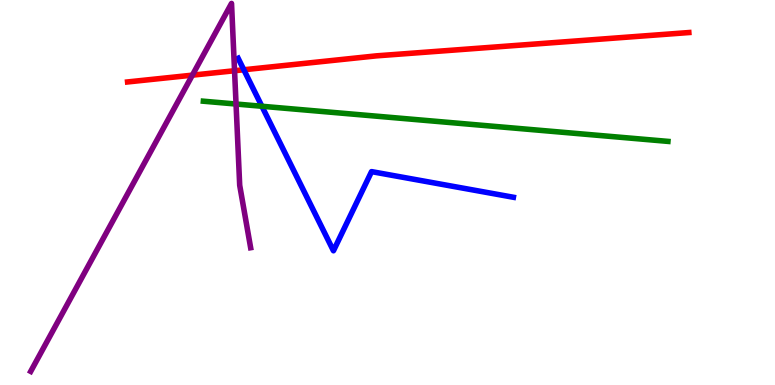[{'lines': ['blue', 'red'], 'intersections': [{'x': 3.15, 'y': 8.19}]}, {'lines': ['green', 'red'], 'intersections': []}, {'lines': ['purple', 'red'], 'intersections': [{'x': 2.48, 'y': 8.05}, {'x': 3.03, 'y': 8.16}]}, {'lines': ['blue', 'green'], 'intersections': [{'x': 3.38, 'y': 7.24}]}, {'lines': ['blue', 'purple'], 'intersections': []}, {'lines': ['green', 'purple'], 'intersections': [{'x': 3.05, 'y': 7.3}]}]